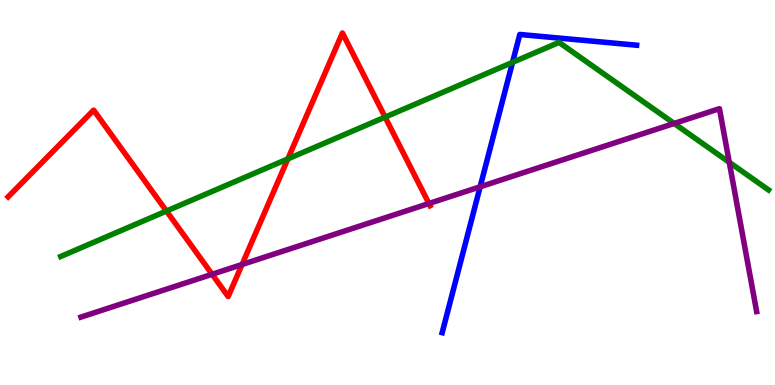[{'lines': ['blue', 'red'], 'intersections': []}, {'lines': ['green', 'red'], 'intersections': [{'x': 2.15, 'y': 4.52}, {'x': 3.71, 'y': 5.87}, {'x': 4.97, 'y': 6.96}]}, {'lines': ['purple', 'red'], 'intersections': [{'x': 2.74, 'y': 2.88}, {'x': 3.12, 'y': 3.13}, {'x': 5.53, 'y': 4.71}]}, {'lines': ['blue', 'green'], 'intersections': [{'x': 6.61, 'y': 8.38}]}, {'lines': ['blue', 'purple'], 'intersections': [{'x': 6.2, 'y': 5.15}]}, {'lines': ['green', 'purple'], 'intersections': [{'x': 8.7, 'y': 6.79}, {'x': 9.41, 'y': 5.78}]}]